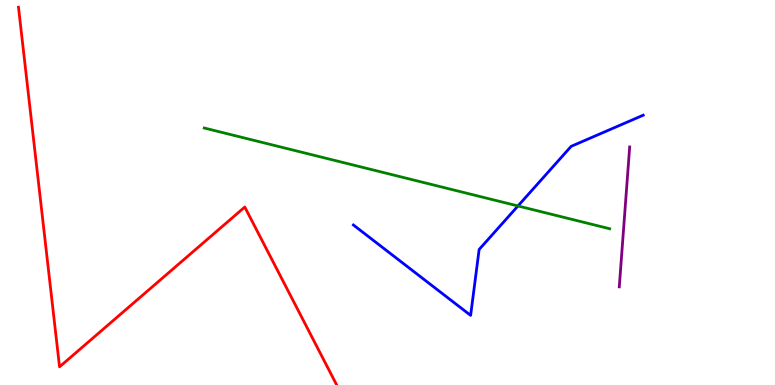[{'lines': ['blue', 'red'], 'intersections': []}, {'lines': ['green', 'red'], 'intersections': []}, {'lines': ['purple', 'red'], 'intersections': []}, {'lines': ['blue', 'green'], 'intersections': [{'x': 6.68, 'y': 4.65}]}, {'lines': ['blue', 'purple'], 'intersections': []}, {'lines': ['green', 'purple'], 'intersections': []}]